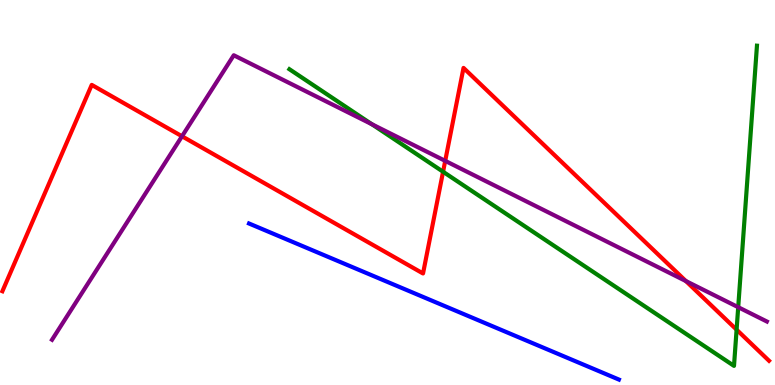[{'lines': ['blue', 'red'], 'intersections': []}, {'lines': ['green', 'red'], 'intersections': [{'x': 5.72, 'y': 5.54}, {'x': 9.5, 'y': 1.44}]}, {'lines': ['purple', 'red'], 'intersections': [{'x': 2.35, 'y': 6.46}, {'x': 5.74, 'y': 5.82}, {'x': 8.85, 'y': 2.7}]}, {'lines': ['blue', 'green'], 'intersections': []}, {'lines': ['blue', 'purple'], 'intersections': []}, {'lines': ['green', 'purple'], 'intersections': [{'x': 4.8, 'y': 6.77}, {'x': 9.53, 'y': 2.02}]}]